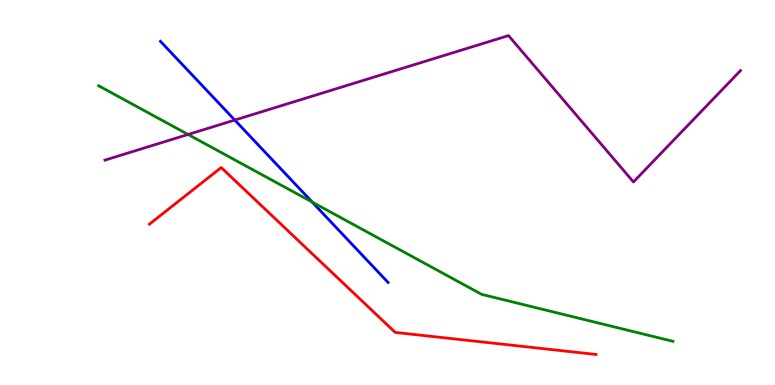[{'lines': ['blue', 'red'], 'intersections': []}, {'lines': ['green', 'red'], 'intersections': []}, {'lines': ['purple', 'red'], 'intersections': []}, {'lines': ['blue', 'green'], 'intersections': [{'x': 4.03, 'y': 4.75}]}, {'lines': ['blue', 'purple'], 'intersections': [{'x': 3.03, 'y': 6.88}]}, {'lines': ['green', 'purple'], 'intersections': [{'x': 2.43, 'y': 6.51}]}]